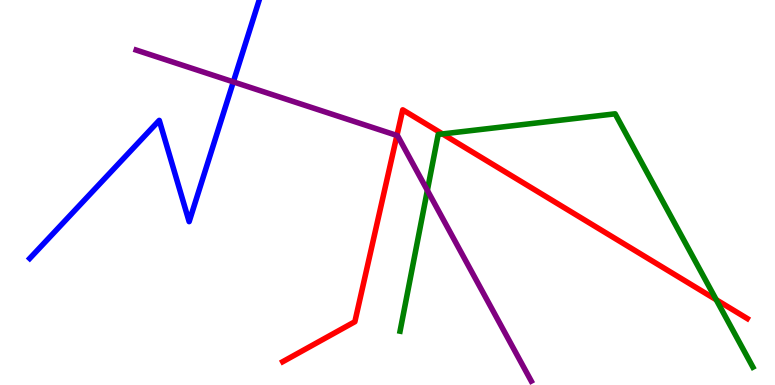[{'lines': ['blue', 'red'], 'intersections': []}, {'lines': ['green', 'red'], 'intersections': [{'x': 5.71, 'y': 6.52}, {'x': 9.24, 'y': 2.21}]}, {'lines': ['purple', 'red'], 'intersections': [{'x': 5.12, 'y': 6.48}]}, {'lines': ['blue', 'green'], 'intersections': []}, {'lines': ['blue', 'purple'], 'intersections': [{'x': 3.01, 'y': 7.87}]}, {'lines': ['green', 'purple'], 'intersections': [{'x': 5.51, 'y': 5.06}]}]